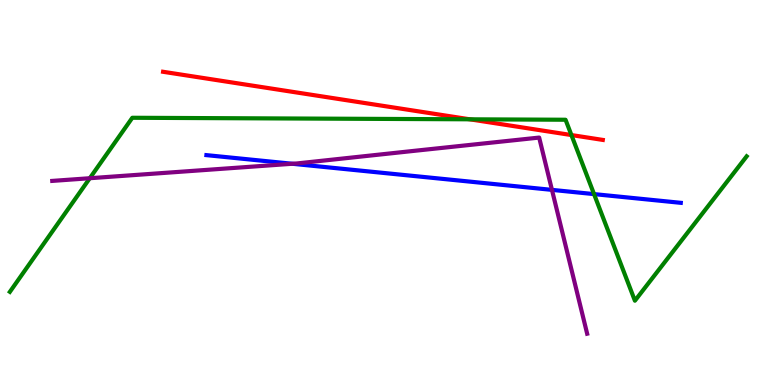[{'lines': ['blue', 'red'], 'intersections': []}, {'lines': ['green', 'red'], 'intersections': [{'x': 6.06, 'y': 6.9}, {'x': 7.37, 'y': 6.49}]}, {'lines': ['purple', 'red'], 'intersections': []}, {'lines': ['blue', 'green'], 'intersections': [{'x': 7.67, 'y': 4.96}]}, {'lines': ['blue', 'purple'], 'intersections': [{'x': 3.77, 'y': 5.75}, {'x': 7.12, 'y': 5.07}]}, {'lines': ['green', 'purple'], 'intersections': [{'x': 1.16, 'y': 5.37}]}]